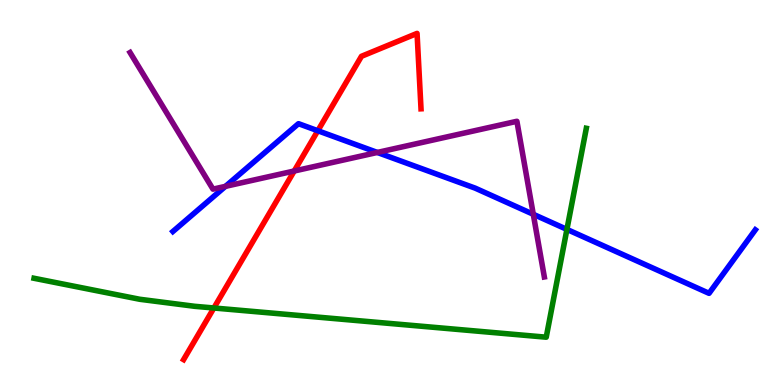[{'lines': ['blue', 'red'], 'intersections': [{'x': 4.1, 'y': 6.6}]}, {'lines': ['green', 'red'], 'intersections': [{'x': 2.76, 'y': 2.0}]}, {'lines': ['purple', 'red'], 'intersections': [{'x': 3.8, 'y': 5.56}]}, {'lines': ['blue', 'green'], 'intersections': [{'x': 7.32, 'y': 4.04}]}, {'lines': ['blue', 'purple'], 'intersections': [{'x': 2.91, 'y': 5.16}, {'x': 4.87, 'y': 6.04}, {'x': 6.88, 'y': 4.43}]}, {'lines': ['green', 'purple'], 'intersections': []}]